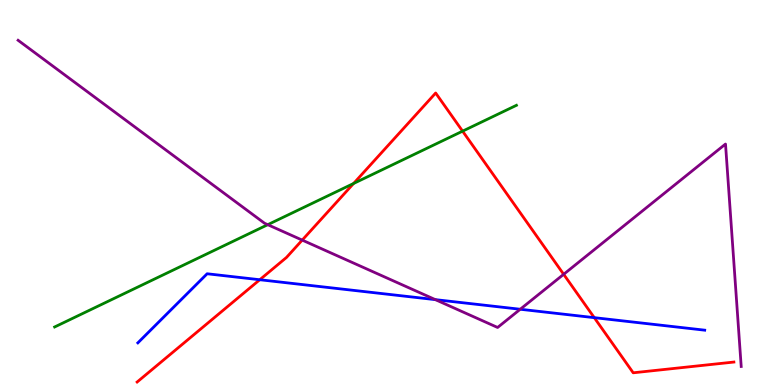[{'lines': ['blue', 'red'], 'intersections': [{'x': 3.35, 'y': 2.73}, {'x': 7.67, 'y': 1.75}]}, {'lines': ['green', 'red'], 'intersections': [{'x': 4.56, 'y': 5.23}, {'x': 5.97, 'y': 6.59}]}, {'lines': ['purple', 'red'], 'intersections': [{'x': 3.9, 'y': 3.76}, {'x': 7.27, 'y': 2.88}]}, {'lines': ['blue', 'green'], 'intersections': []}, {'lines': ['blue', 'purple'], 'intersections': [{'x': 5.62, 'y': 2.22}, {'x': 6.71, 'y': 1.97}]}, {'lines': ['green', 'purple'], 'intersections': [{'x': 3.45, 'y': 4.16}]}]